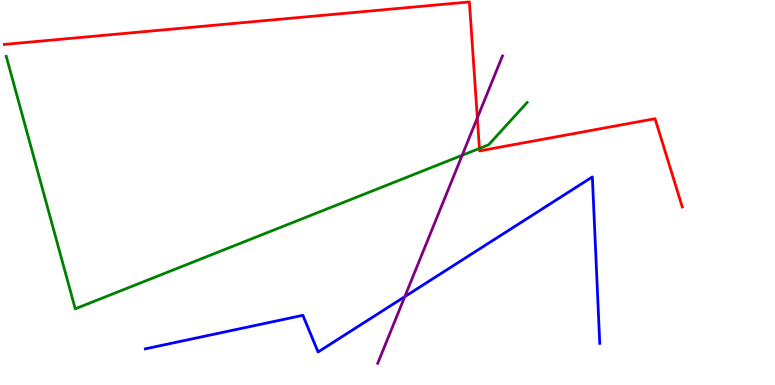[{'lines': ['blue', 'red'], 'intersections': []}, {'lines': ['green', 'red'], 'intersections': [{'x': 6.19, 'y': 6.14}]}, {'lines': ['purple', 'red'], 'intersections': [{'x': 6.16, 'y': 6.94}]}, {'lines': ['blue', 'green'], 'intersections': []}, {'lines': ['blue', 'purple'], 'intersections': [{'x': 5.22, 'y': 2.29}]}, {'lines': ['green', 'purple'], 'intersections': [{'x': 5.96, 'y': 5.97}]}]